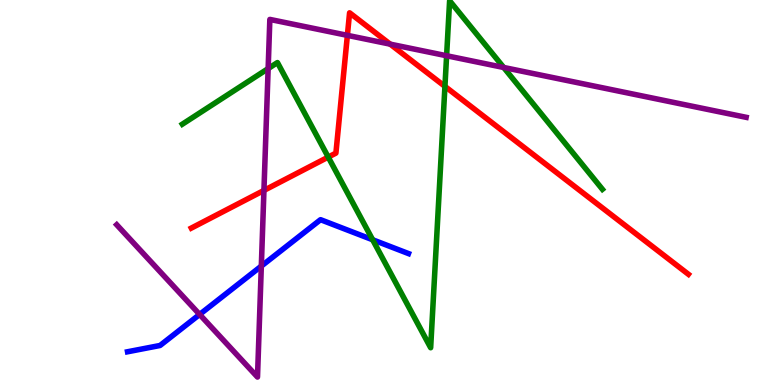[{'lines': ['blue', 'red'], 'intersections': []}, {'lines': ['green', 'red'], 'intersections': [{'x': 4.24, 'y': 5.92}, {'x': 5.74, 'y': 7.76}]}, {'lines': ['purple', 'red'], 'intersections': [{'x': 3.41, 'y': 5.05}, {'x': 4.48, 'y': 9.08}, {'x': 5.03, 'y': 8.85}]}, {'lines': ['blue', 'green'], 'intersections': [{'x': 4.81, 'y': 3.77}]}, {'lines': ['blue', 'purple'], 'intersections': [{'x': 2.58, 'y': 1.83}, {'x': 3.37, 'y': 3.09}]}, {'lines': ['green', 'purple'], 'intersections': [{'x': 3.46, 'y': 8.22}, {'x': 5.76, 'y': 8.55}, {'x': 6.5, 'y': 8.25}]}]